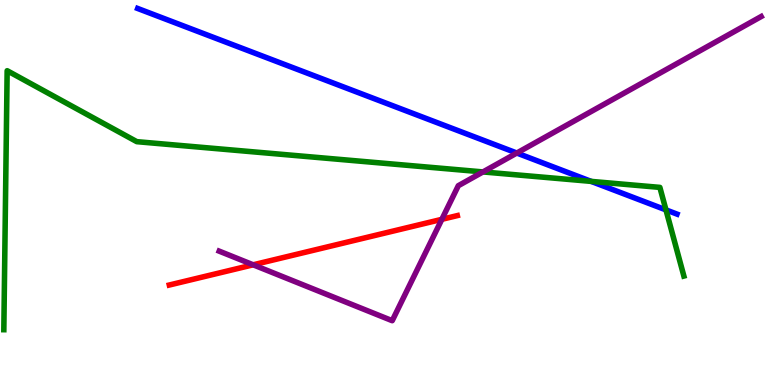[{'lines': ['blue', 'red'], 'intersections': []}, {'lines': ['green', 'red'], 'intersections': []}, {'lines': ['purple', 'red'], 'intersections': [{'x': 3.27, 'y': 3.12}, {'x': 5.7, 'y': 4.3}]}, {'lines': ['blue', 'green'], 'intersections': [{'x': 7.63, 'y': 5.29}, {'x': 8.59, 'y': 4.55}]}, {'lines': ['blue', 'purple'], 'intersections': [{'x': 6.67, 'y': 6.03}]}, {'lines': ['green', 'purple'], 'intersections': [{'x': 6.23, 'y': 5.53}]}]